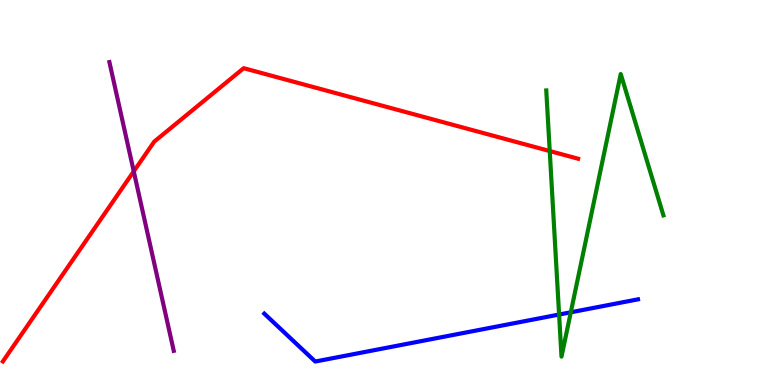[{'lines': ['blue', 'red'], 'intersections': []}, {'lines': ['green', 'red'], 'intersections': [{'x': 7.09, 'y': 6.08}]}, {'lines': ['purple', 'red'], 'intersections': [{'x': 1.73, 'y': 5.55}]}, {'lines': ['blue', 'green'], 'intersections': [{'x': 7.21, 'y': 1.83}, {'x': 7.37, 'y': 1.89}]}, {'lines': ['blue', 'purple'], 'intersections': []}, {'lines': ['green', 'purple'], 'intersections': []}]